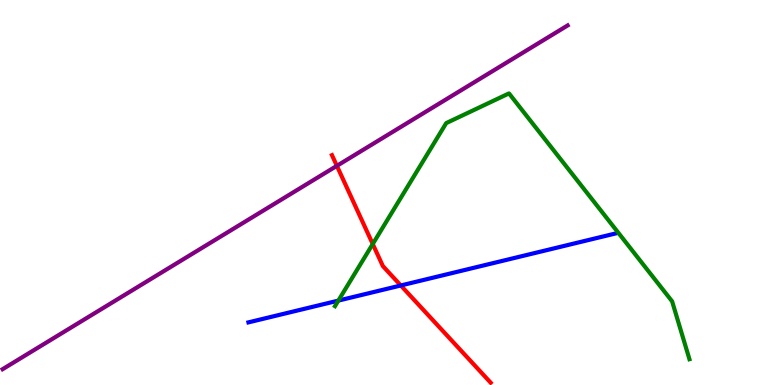[{'lines': ['blue', 'red'], 'intersections': [{'x': 5.17, 'y': 2.59}]}, {'lines': ['green', 'red'], 'intersections': [{'x': 4.81, 'y': 3.66}]}, {'lines': ['purple', 'red'], 'intersections': [{'x': 4.35, 'y': 5.69}]}, {'lines': ['blue', 'green'], 'intersections': [{'x': 4.37, 'y': 2.19}]}, {'lines': ['blue', 'purple'], 'intersections': []}, {'lines': ['green', 'purple'], 'intersections': []}]